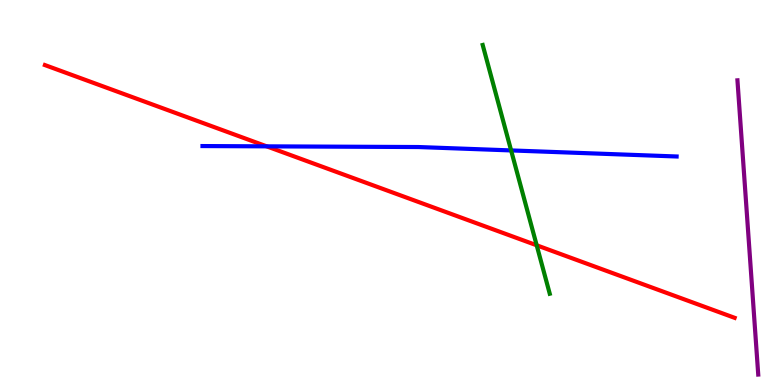[{'lines': ['blue', 'red'], 'intersections': [{'x': 3.44, 'y': 6.2}]}, {'lines': ['green', 'red'], 'intersections': [{'x': 6.93, 'y': 3.63}]}, {'lines': ['purple', 'red'], 'intersections': []}, {'lines': ['blue', 'green'], 'intersections': [{'x': 6.6, 'y': 6.09}]}, {'lines': ['blue', 'purple'], 'intersections': []}, {'lines': ['green', 'purple'], 'intersections': []}]